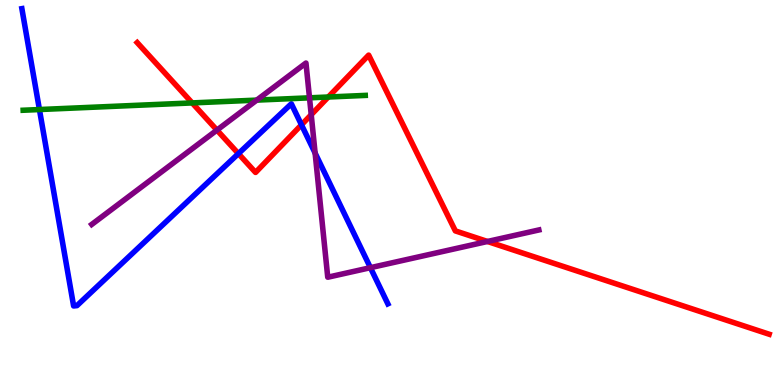[{'lines': ['blue', 'red'], 'intersections': [{'x': 3.08, 'y': 6.01}, {'x': 3.89, 'y': 6.76}]}, {'lines': ['green', 'red'], 'intersections': [{'x': 2.48, 'y': 7.33}, {'x': 4.24, 'y': 7.48}]}, {'lines': ['purple', 'red'], 'intersections': [{'x': 2.8, 'y': 6.62}, {'x': 4.02, 'y': 7.02}, {'x': 6.29, 'y': 3.73}]}, {'lines': ['blue', 'green'], 'intersections': [{'x': 0.509, 'y': 7.15}]}, {'lines': ['blue', 'purple'], 'intersections': [{'x': 4.07, 'y': 6.02}, {'x': 4.78, 'y': 3.05}]}, {'lines': ['green', 'purple'], 'intersections': [{'x': 3.31, 'y': 7.4}, {'x': 3.99, 'y': 7.46}]}]